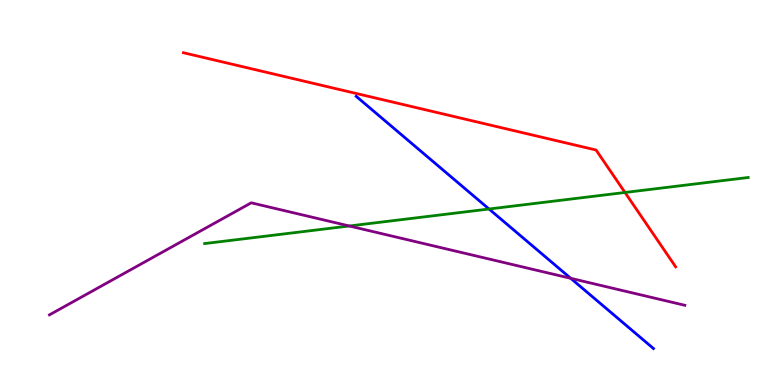[{'lines': ['blue', 'red'], 'intersections': []}, {'lines': ['green', 'red'], 'intersections': [{'x': 8.06, 'y': 5.0}]}, {'lines': ['purple', 'red'], 'intersections': []}, {'lines': ['blue', 'green'], 'intersections': [{'x': 6.31, 'y': 4.57}]}, {'lines': ['blue', 'purple'], 'intersections': [{'x': 7.36, 'y': 2.77}]}, {'lines': ['green', 'purple'], 'intersections': [{'x': 4.51, 'y': 4.13}]}]